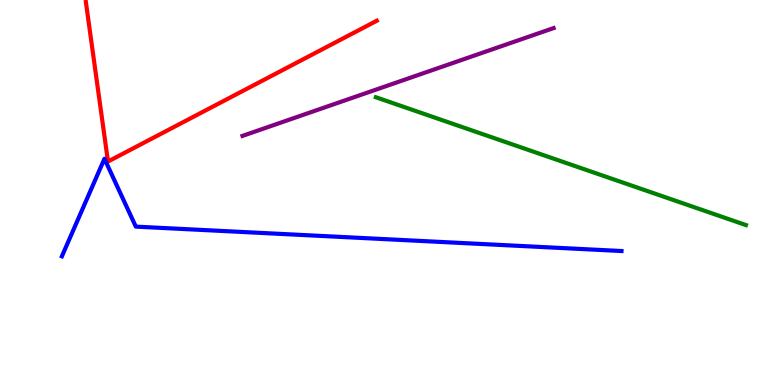[{'lines': ['blue', 'red'], 'intersections': []}, {'lines': ['green', 'red'], 'intersections': []}, {'lines': ['purple', 'red'], 'intersections': []}, {'lines': ['blue', 'green'], 'intersections': []}, {'lines': ['blue', 'purple'], 'intersections': []}, {'lines': ['green', 'purple'], 'intersections': []}]